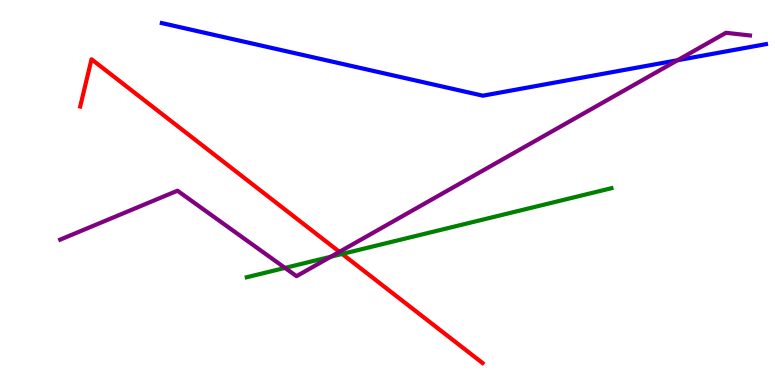[{'lines': ['blue', 'red'], 'intersections': []}, {'lines': ['green', 'red'], 'intersections': [{'x': 4.41, 'y': 3.4}]}, {'lines': ['purple', 'red'], 'intersections': [{'x': 4.38, 'y': 3.46}]}, {'lines': ['blue', 'green'], 'intersections': []}, {'lines': ['blue', 'purple'], 'intersections': [{'x': 8.74, 'y': 8.44}]}, {'lines': ['green', 'purple'], 'intersections': [{'x': 3.68, 'y': 3.04}, {'x': 4.27, 'y': 3.33}]}]